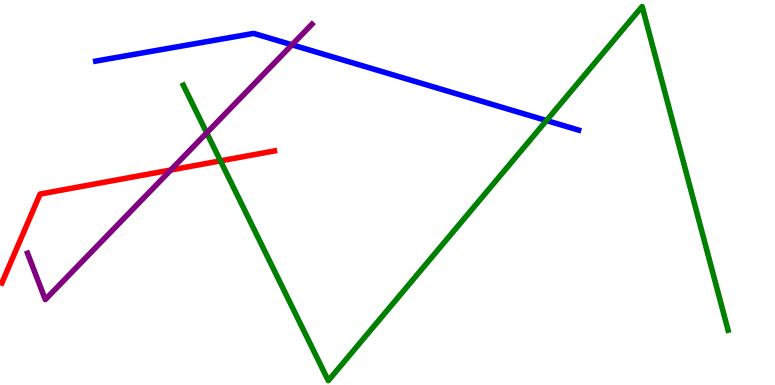[{'lines': ['blue', 'red'], 'intersections': []}, {'lines': ['green', 'red'], 'intersections': [{'x': 2.84, 'y': 5.82}]}, {'lines': ['purple', 'red'], 'intersections': [{'x': 2.2, 'y': 5.58}]}, {'lines': ['blue', 'green'], 'intersections': [{'x': 7.05, 'y': 6.87}]}, {'lines': ['blue', 'purple'], 'intersections': [{'x': 3.77, 'y': 8.84}]}, {'lines': ['green', 'purple'], 'intersections': [{'x': 2.67, 'y': 6.55}]}]